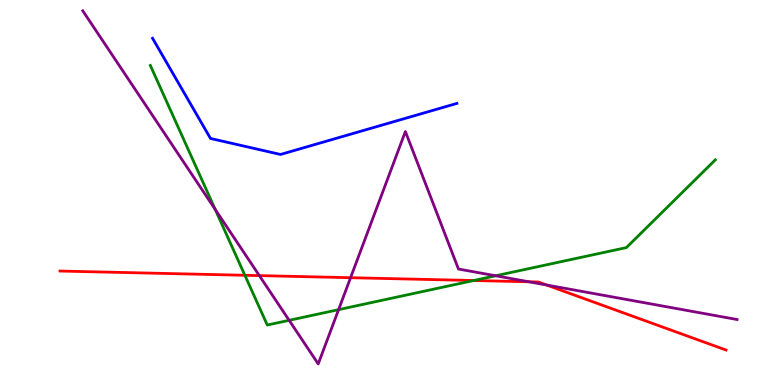[{'lines': ['blue', 'red'], 'intersections': []}, {'lines': ['green', 'red'], 'intersections': [{'x': 3.16, 'y': 2.85}, {'x': 6.11, 'y': 2.71}]}, {'lines': ['purple', 'red'], 'intersections': [{'x': 3.35, 'y': 2.84}, {'x': 4.52, 'y': 2.79}, {'x': 6.82, 'y': 2.68}, {'x': 7.05, 'y': 2.6}]}, {'lines': ['blue', 'green'], 'intersections': []}, {'lines': ['blue', 'purple'], 'intersections': []}, {'lines': ['green', 'purple'], 'intersections': [{'x': 2.78, 'y': 4.56}, {'x': 3.73, 'y': 1.68}, {'x': 4.37, 'y': 1.96}, {'x': 6.4, 'y': 2.84}]}]